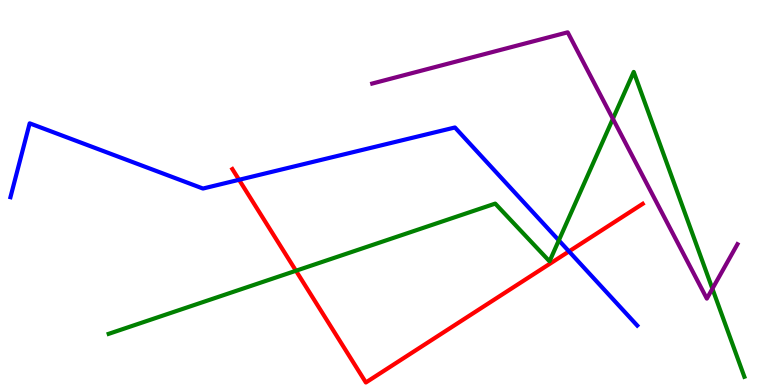[{'lines': ['blue', 'red'], 'intersections': [{'x': 3.08, 'y': 5.33}, {'x': 7.34, 'y': 3.47}]}, {'lines': ['green', 'red'], 'intersections': [{'x': 3.82, 'y': 2.97}]}, {'lines': ['purple', 'red'], 'intersections': []}, {'lines': ['blue', 'green'], 'intersections': [{'x': 7.21, 'y': 3.76}]}, {'lines': ['blue', 'purple'], 'intersections': []}, {'lines': ['green', 'purple'], 'intersections': [{'x': 7.91, 'y': 6.91}, {'x': 9.19, 'y': 2.5}]}]